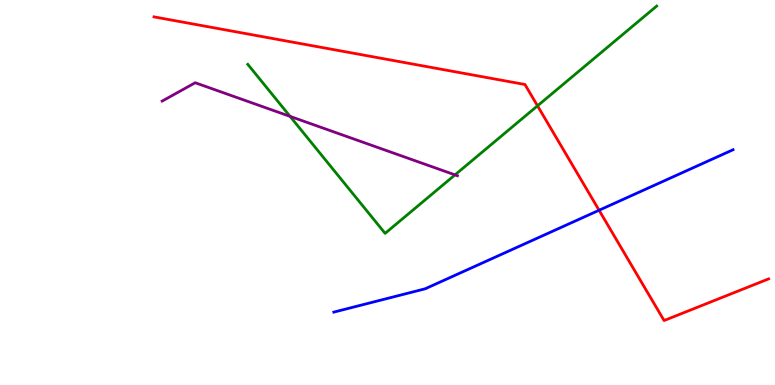[{'lines': ['blue', 'red'], 'intersections': [{'x': 7.73, 'y': 4.54}]}, {'lines': ['green', 'red'], 'intersections': [{'x': 6.94, 'y': 7.25}]}, {'lines': ['purple', 'red'], 'intersections': []}, {'lines': ['blue', 'green'], 'intersections': []}, {'lines': ['blue', 'purple'], 'intersections': []}, {'lines': ['green', 'purple'], 'intersections': [{'x': 3.74, 'y': 6.98}, {'x': 5.87, 'y': 5.46}]}]